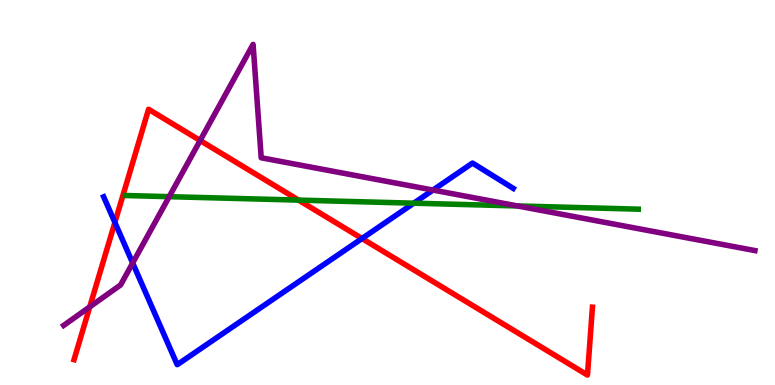[{'lines': ['blue', 'red'], 'intersections': [{'x': 1.48, 'y': 4.22}, {'x': 4.67, 'y': 3.8}]}, {'lines': ['green', 'red'], 'intersections': [{'x': 3.85, 'y': 4.8}]}, {'lines': ['purple', 'red'], 'intersections': [{'x': 1.16, 'y': 2.03}, {'x': 2.58, 'y': 6.35}]}, {'lines': ['blue', 'green'], 'intersections': [{'x': 5.34, 'y': 4.72}]}, {'lines': ['blue', 'purple'], 'intersections': [{'x': 1.71, 'y': 3.17}, {'x': 5.59, 'y': 5.06}]}, {'lines': ['green', 'purple'], 'intersections': [{'x': 2.18, 'y': 4.89}, {'x': 6.68, 'y': 4.65}]}]